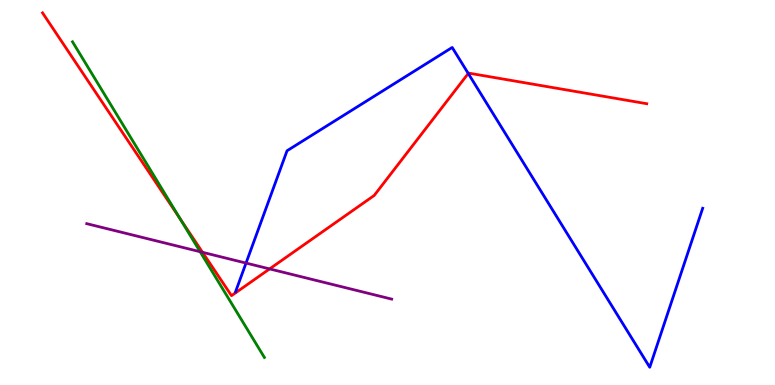[{'lines': ['blue', 'red'], 'intersections': [{'x': 6.04, 'y': 8.09}]}, {'lines': ['green', 'red'], 'intersections': [{'x': 2.32, 'y': 4.33}]}, {'lines': ['purple', 'red'], 'intersections': [{'x': 2.61, 'y': 3.45}, {'x': 3.48, 'y': 3.02}]}, {'lines': ['blue', 'green'], 'intersections': []}, {'lines': ['blue', 'purple'], 'intersections': [{'x': 3.17, 'y': 3.17}]}, {'lines': ['green', 'purple'], 'intersections': [{'x': 2.58, 'y': 3.46}]}]